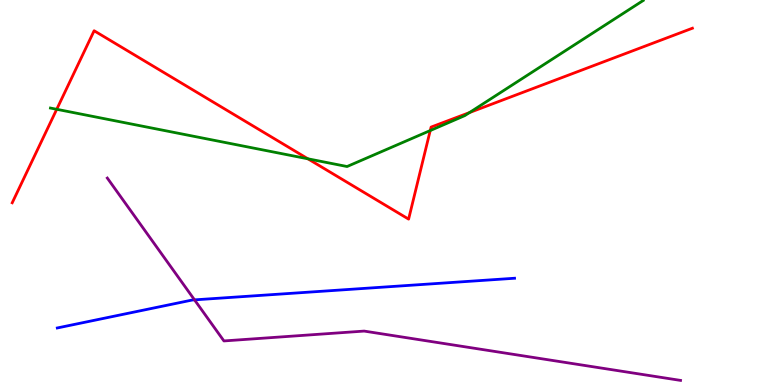[{'lines': ['blue', 'red'], 'intersections': []}, {'lines': ['green', 'red'], 'intersections': [{'x': 0.732, 'y': 7.16}, {'x': 3.97, 'y': 5.88}, {'x': 5.55, 'y': 6.61}, {'x': 6.06, 'y': 7.08}]}, {'lines': ['purple', 'red'], 'intersections': []}, {'lines': ['blue', 'green'], 'intersections': []}, {'lines': ['blue', 'purple'], 'intersections': [{'x': 2.51, 'y': 2.21}]}, {'lines': ['green', 'purple'], 'intersections': []}]